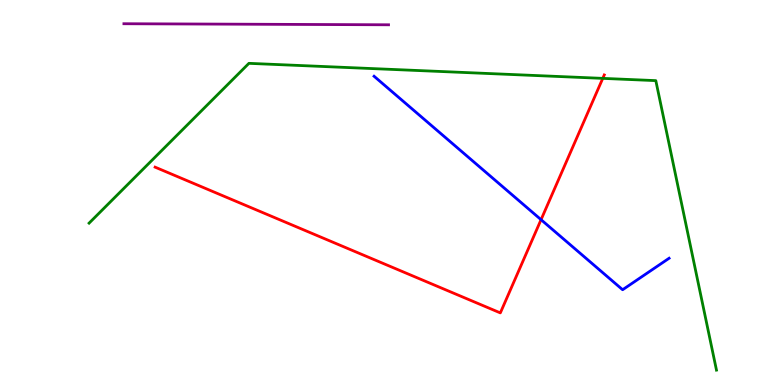[{'lines': ['blue', 'red'], 'intersections': [{'x': 6.98, 'y': 4.29}]}, {'lines': ['green', 'red'], 'intersections': [{'x': 7.78, 'y': 7.96}]}, {'lines': ['purple', 'red'], 'intersections': []}, {'lines': ['blue', 'green'], 'intersections': []}, {'lines': ['blue', 'purple'], 'intersections': []}, {'lines': ['green', 'purple'], 'intersections': []}]